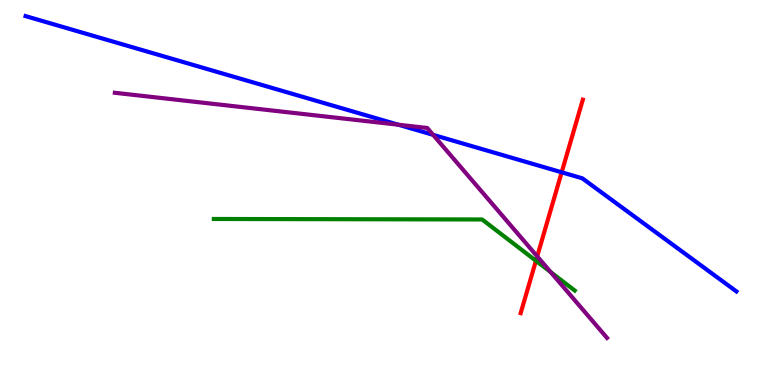[{'lines': ['blue', 'red'], 'intersections': [{'x': 7.25, 'y': 5.52}]}, {'lines': ['green', 'red'], 'intersections': [{'x': 6.92, 'y': 3.23}]}, {'lines': ['purple', 'red'], 'intersections': [{'x': 6.93, 'y': 3.34}]}, {'lines': ['blue', 'green'], 'intersections': []}, {'lines': ['blue', 'purple'], 'intersections': [{'x': 5.14, 'y': 6.76}, {'x': 5.59, 'y': 6.5}]}, {'lines': ['green', 'purple'], 'intersections': [{'x': 7.1, 'y': 2.93}]}]